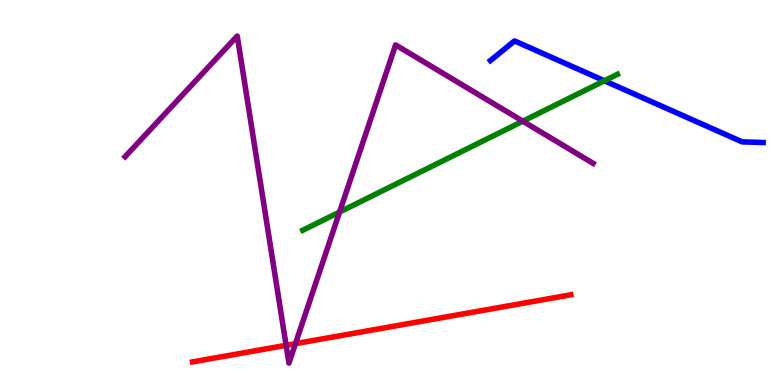[{'lines': ['blue', 'red'], 'intersections': []}, {'lines': ['green', 'red'], 'intersections': []}, {'lines': ['purple', 'red'], 'intersections': [{'x': 3.69, 'y': 1.03}, {'x': 3.81, 'y': 1.07}]}, {'lines': ['blue', 'green'], 'intersections': [{'x': 7.8, 'y': 7.9}]}, {'lines': ['blue', 'purple'], 'intersections': []}, {'lines': ['green', 'purple'], 'intersections': [{'x': 4.38, 'y': 4.49}, {'x': 6.75, 'y': 6.85}]}]